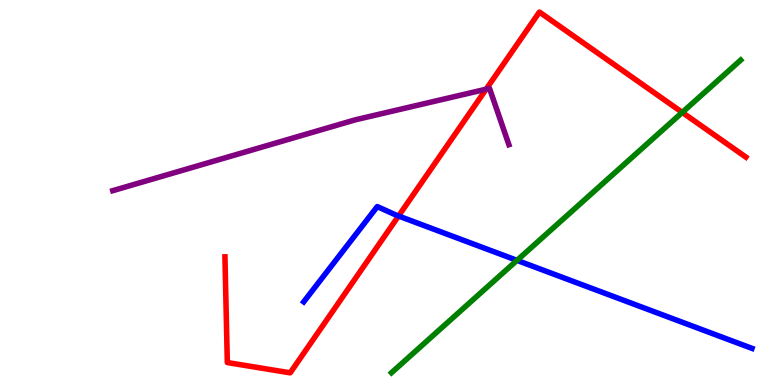[{'lines': ['blue', 'red'], 'intersections': [{'x': 5.14, 'y': 4.39}]}, {'lines': ['green', 'red'], 'intersections': [{'x': 8.8, 'y': 7.08}]}, {'lines': ['purple', 'red'], 'intersections': [{'x': 6.27, 'y': 7.68}]}, {'lines': ['blue', 'green'], 'intersections': [{'x': 6.67, 'y': 3.24}]}, {'lines': ['blue', 'purple'], 'intersections': []}, {'lines': ['green', 'purple'], 'intersections': []}]